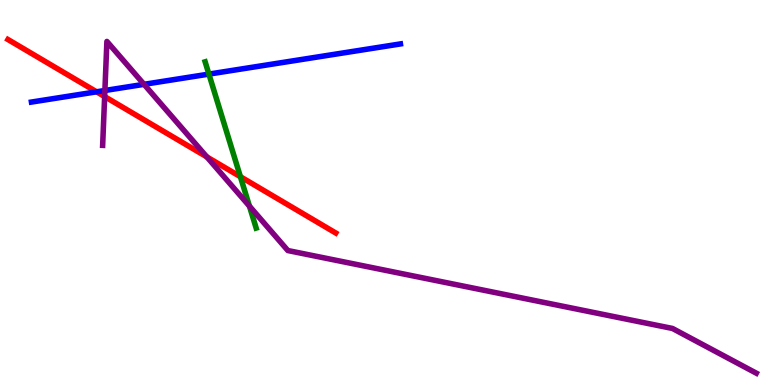[{'lines': ['blue', 'red'], 'intersections': [{'x': 1.25, 'y': 7.62}]}, {'lines': ['green', 'red'], 'intersections': [{'x': 3.1, 'y': 5.41}]}, {'lines': ['purple', 'red'], 'intersections': [{'x': 1.35, 'y': 7.49}, {'x': 2.67, 'y': 5.92}]}, {'lines': ['blue', 'green'], 'intersections': [{'x': 2.7, 'y': 8.08}]}, {'lines': ['blue', 'purple'], 'intersections': [{'x': 1.35, 'y': 7.65}, {'x': 1.86, 'y': 7.81}]}, {'lines': ['green', 'purple'], 'intersections': [{'x': 3.22, 'y': 4.65}]}]